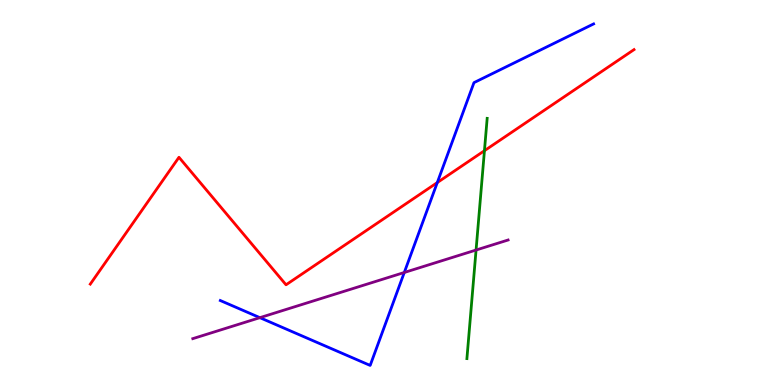[{'lines': ['blue', 'red'], 'intersections': [{'x': 5.64, 'y': 5.26}]}, {'lines': ['green', 'red'], 'intersections': [{'x': 6.25, 'y': 6.09}]}, {'lines': ['purple', 'red'], 'intersections': []}, {'lines': ['blue', 'green'], 'intersections': []}, {'lines': ['blue', 'purple'], 'intersections': [{'x': 3.35, 'y': 1.75}, {'x': 5.22, 'y': 2.92}]}, {'lines': ['green', 'purple'], 'intersections': [{'x': 6.14, 'y': 3.51}]}]